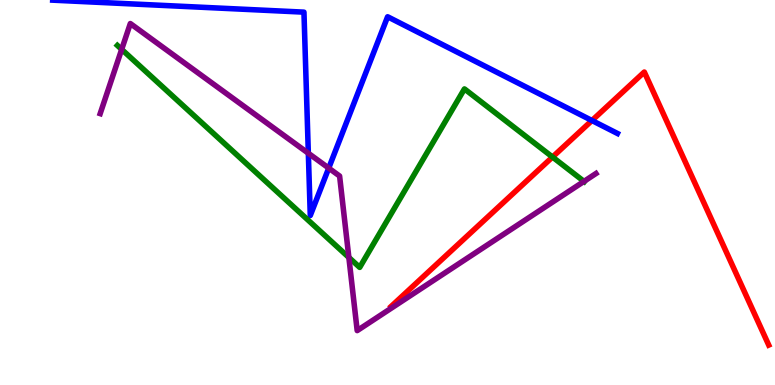[{'lines': ['blue', 'red'], 'intersections': [{'x': 7.64, 'y': 6.87}]}, {'lines': ['green', 'red'], 'intersections': [{'x': 7.13, 'y': 5.92}]}, {'lines': ['purple', 'red'], 'intersections': []}, {'lines': ['blue', 'green'], 'intersections': []}, {'lines': ['blue', 'purple'], 'intersections': [{'x': 3.98, 'y': 6.02}, {'x': 4.24, 'y': 5.63}]}, {'lines': ['green', 'purple'], 'intersections': [{'x': 1.57, 'y': 8.72}, {'x': 4.5, 'y': 3.31}, {'x': 7.54, 'y': 5.29}]}]